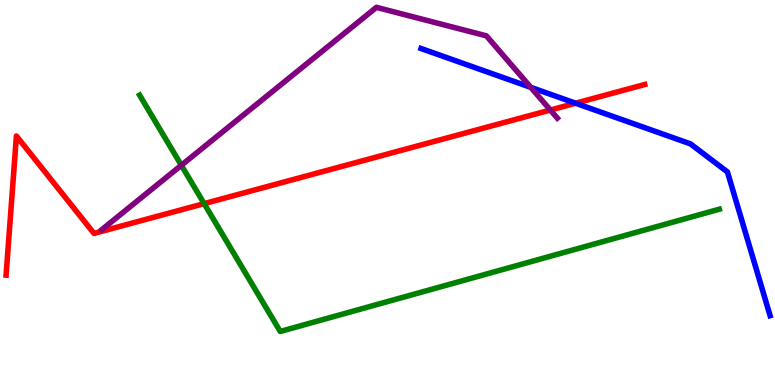[{'lines': ['blue', 'red'], 'intersections': [{'x': 7.43, 'y': 7.32}]}, {'lines': ['green', 'red'], 'intersections': [{'x': 2.63, 'y': 4.71}]}, {'lines': ['purple', 'red'], 'intersections': [{'x': 7.1, 'y': 7.14}]}, {'lines': ['blue', 'green'], 'intersections': []}, {'lines': ['blue', 'purple'], 'intersections': [{'x': 6.85, 'y': 7.73}]}, {'lines': ['green', 'purple'], 'intersections': [{'x': 2.34, 'y': 5.71}]}]